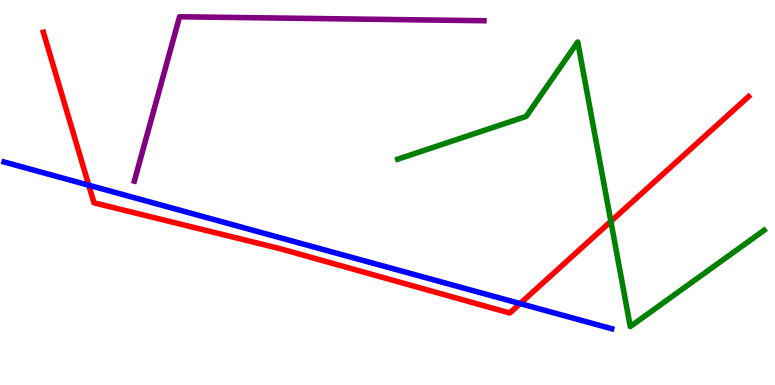[{'lines': ['blue', 'red'], 'intersections': [{'x': 1.15, 'y': 5.19}, {'x': 6.71, 'y': 2.11}]}, {'lines': ['green', 'red'], 'intersections': [{'x': 7.88, 'y': 4.25}]}, {'lines': ['purple', 'red'], 'intersections': []}, {'lines': ['blue', 'green'], 'intersections': []}, {'lines': ['blue', 'purple'], 'intersections': []}, {'lines': ['green', 'purple'], 'intersections': []}]